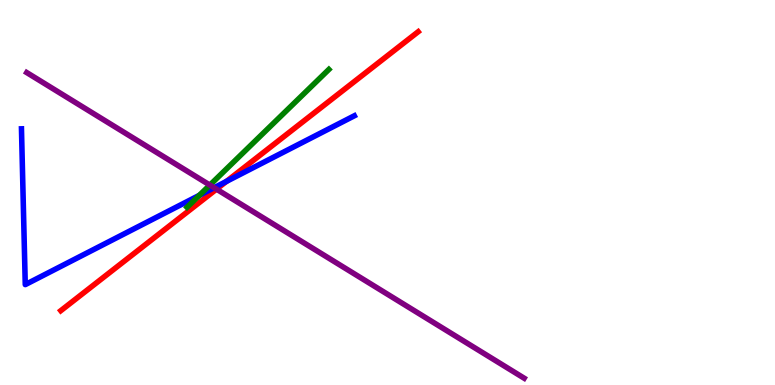[{'lines': ['blue', 'red'], 'intersections': [{'x': 2.92, 'y': 5.29}]}, {'lines': ['green', 'red'], 'intersections': []}, {'lines': ['purple', 'red'], 'intersections': [{'x': 2.79, 'y': 5.09}]}, {'lines': ['blue', 'green'], 'intersections': [{'x': 2.57, 'y': 4.93}]}, {'lines': ['blue', 'purple'], 'intersections': [{'x': 2.76, 'y': 5.12}]}, {'lines': ['green', 'purple'], 'intersections': [{'x': 2.71, 'y': 5.19}]}]